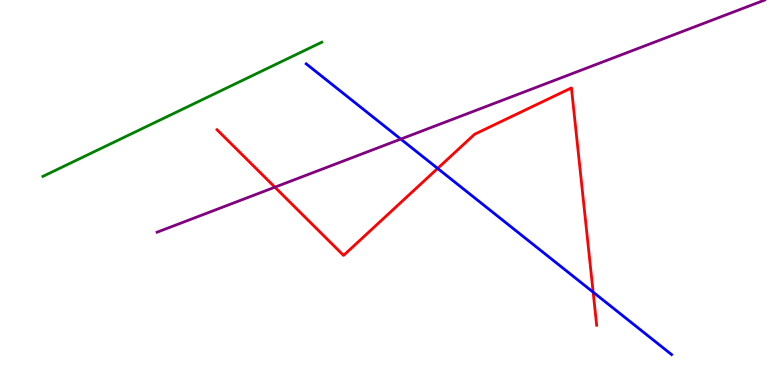[{'lines': ['blue', 'red'], 'intersections': [{'x': 5.65, 'y': 5.63}, {'x': 7.65, 'y': 2.41}]}, {'lines': ['green', 'red'], 'intersections': []}, {'lines': ['purple', 'red'], 'intersections': [{'x': 3.55, 'y': 5.14}]}, {'lines': ['blue', 'green'], 'intersections': []}, {'lines': ['blue', 'purple'], 'intersections': [{'x': 5.17, 'y': 6.39}]}, {'lines': ['green', 'purple'], 'intersections': []}]